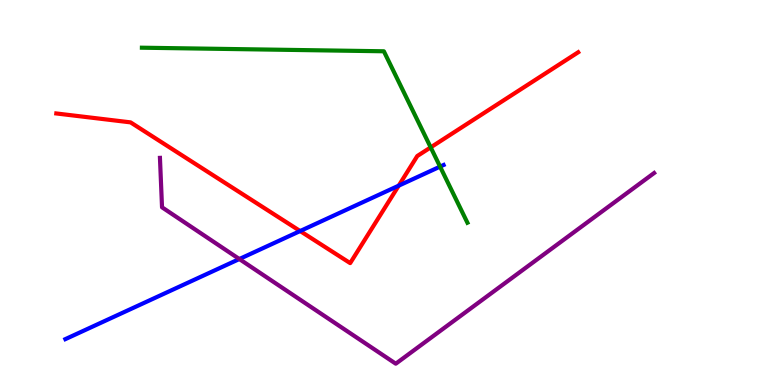[{'lines': ['blue', 'red'], 'intersections': [{'x': 3.87, 'y': 4.0}, {'x': 5.14, 'y': 5.18}]}, {'lines': ['green', 'red'], 'intersections': [{'x': 5.56, 'y': 6.17}]}, {'lines': ['purple', 'red'], 'intersections': []}, {'lines': ['blue', 'green'], 'intersections': [{'x': 5.68, 'y': 5.67}]}, {'lines': ['blue', 'purple'], 'intersections': [{'x': 3.09, 'y': 3.27}]}, {'lines': ['green', 'purple'], 'intersections': []}]